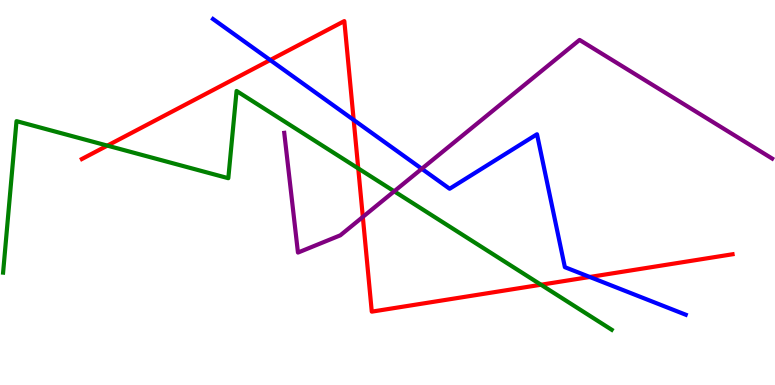[{'lines': ['blue', 'red'], 'intersections': [{'x': 3.49, 'y': 8.44}, {'x': 4.56, 'y': 6.89}, {'x': 7.61, 'y': 2.81}]}, {'lines': ['green', 'red'], 'intersections': [{'x': 1.39, 'y': 6.22}, {'x': 4.62, 'y': 5.63}, {'x': 6.98, 'y': 2.6}]}, {'lines': ['purple', 'red'], 'intersections': [{'x': 4.68, 'y': 4.37}]}, {'lines': ['blue', 'green'], 'intersections': []}, {'lines': ['blue', 'purple'], 'intersections': [{'x': 5.44, 'y': 5.62}]}, {'lines': ['green', 'purple'], 'intersections': [{'x': 5.09, 'y': 5.03}]}]